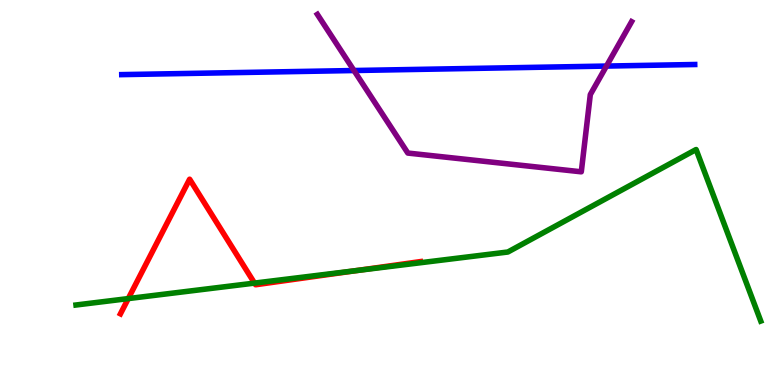[{'lines': ['blue', 'red'], 'intersections': []}, {'lines': ['green', 'red'], 'intersections': [{'x': 1.66, 'y': 2.24}, {'x': 3.28, 'y': 2.65}, {'x': 4.6, 'y': 2.97}]}, {'lines': ['purple', 'red'], 'intersections': []}, {'lines': ['blue', 'green'], 'intersections': []}, {'lines': ['blue', 'purple'], 'intersections': [{'x': 4.57, 'y': 8.17}, {'x': 7.83, 'y': 8.28}]}, {'lines': ['green', 'purple'], 'intersections': []}]